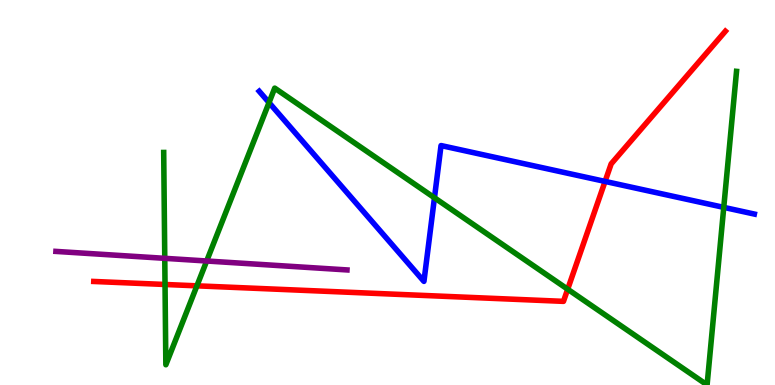[{'lines': ['blue', 'red'], 'intersections': [{'x': 7.81, 'y': 5.29}]}, {'lines': ['green', 'red'], 'intersections': [{'x': 2.13, 'y': 2.61}, {'x': 2.54, 'y': 2.58}, {'x': 7.32, 'y': 2.49}]}, {'lines': ['purple', 'red'], 'intersections': []}, {'lines': ['blue', 'green'], 'intersections': [{'x': 3.47, 'y': 7.34}, {'x': 5.61, 'y': 4.86}, {'x': 9.34, 'y': 4.61}]}, {'lines': ['blue', 'purple'], 'intersections': []}, {'lines': ['green', 'purple'], 'intersections': [{'x': 2.13, 'y': 3.29}, {'x': 2.67, 'y': 3.22}]}]